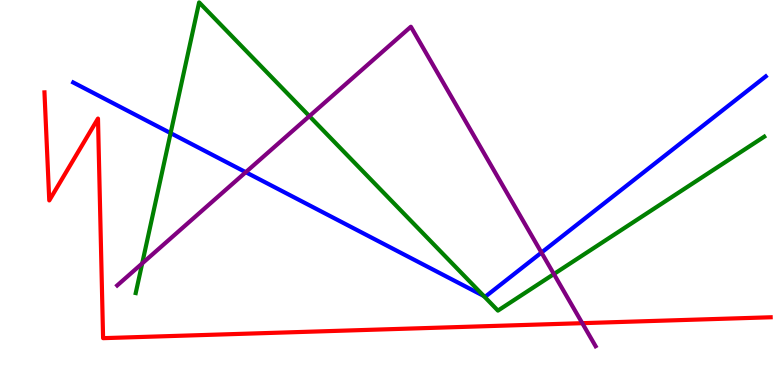[{'lines': ['blue', 'red'], 'intersections': []}, {'lines': ['green', 'red'], 'intersections': []}, {'lines': ['purple', 'red'], 'intersections': [{'x': 7.51, 'y': 1.61}]}, {'lines': ['blue', 'green'], 'intersections': [{'x': 2.2, 'y': 6.54}, {'x': 6.24, 'y': 2.31}]}, {'lines': ['blue', 'purple'], 'intersections': [{'x': 3.17, 'y': 5.53}, {'x': 6.99, 'y': 3.44}]}, {'lines': ['green', 'purple'], 'intersections': [{'x': 1.83, 'y': 3.16}, {'x': 3.99, 'y': 6.98}, {'x': 7.15, 'y': 2.88}]}]